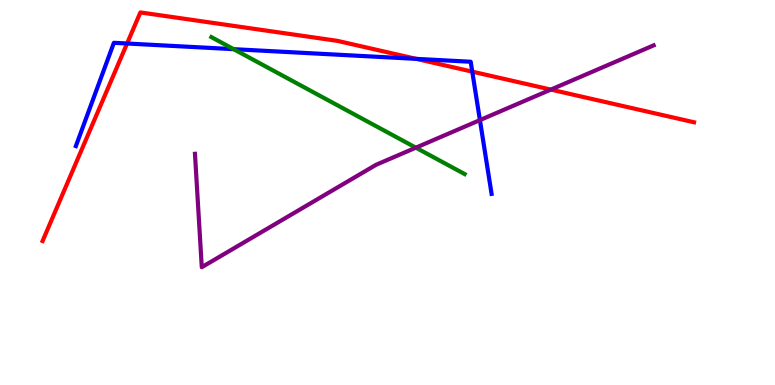[{'lines': ['blue', 'red'], 'intersections': [{'x': 1.64, 'y': 8.87}, {'x': 5.37, 'y': 8.47}, {'x': 6.09, 'y': 8.14}]}, {'lines': ['green', 'red'], 'intersections': []}, {'lines': ['purple', 'red'], 'intersections': [{'x': 7.11, 'y': 7.67}]}, {'lines': ['blue', 'green'], 'intersections': [{'x': 3.01, 'y': 8.72}]}, {'lines': ['blue', 'purple'], 'intersections': [{'x': 6.19, 'y': 6.88}]}, {'lines': ['green', 'purple'], 'intersections': [{'x': 5.37, 'y': 6.16}]}]